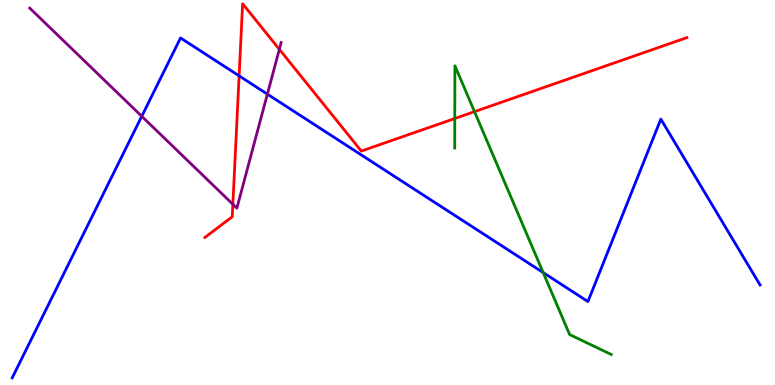[{'lines': ['blue', 'red'], 'intersections': [{'x': 3.09, 'y': 8.03}]}, {'lines': ['green', 'red'], 'intersections': [{'x': 5.87, 'y': 6.92}, {'x': 6.12, 'y': 7.1}]}, {'lines': ['purple', 'red'], 'intersections': [{'x': 3.0, 'y': 4.69}, {'x': 3.6, 'y': 8.72}]}, {'lines': ['blue', 'green'], 'intersections': [{'x': 7.01, 'y': 2.92}]}, {'lines': ['blue', 'purple'], 'intersections': [{'x': 1.83, 'y': 6.98}, {'x': 3.45, 'y': 7.55}]}, {'lines': ['green', 'purple'], 'intersections': []}]